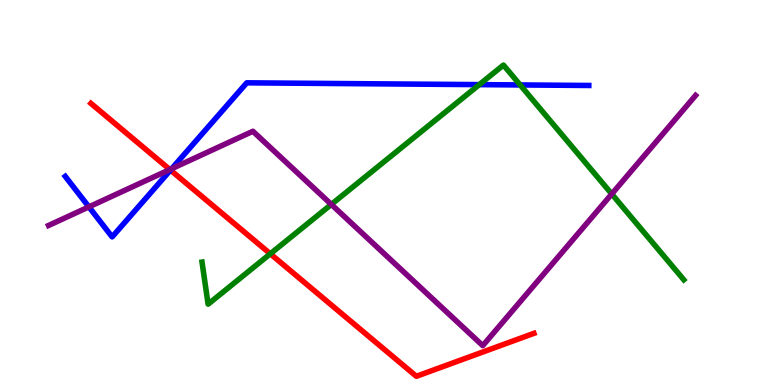[{'lines': ['blue', 'red'], 'intersections': [{'x': 2.2, 'y': 5.58}]}, {'lines': ['green', 'red'], 'intersections': [{'x': 3.49, 'y': 3.41}]}, {'lines': ['purple', 'red'], 'intersections': [{'x': 2.19, 'y': 5.6}]}, {'lines': ['blue', 'green'], 'intersections': [{'x': 6.18, 'y': 7.8}, {'x': 6.71, 'y': 7.79}]}, {'lines': ['blue', 'purple'], 'intersections': [{'x': 1.15, 'y': 4.63}, {'x': 2.22, 'y': 5.62}]}, {'lines': ['green', 'purple'], 'intersections': [{'x': 4.28, 'y': 4.69}, {'x': 7.89, 'y': 4.96}]}]